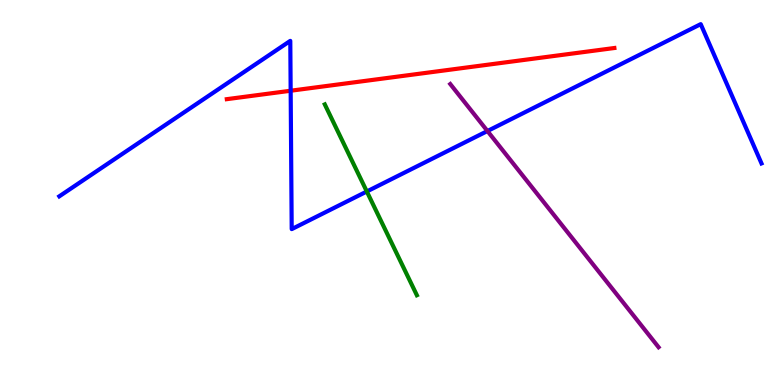[{'lines': ['blue', 'red'], 'intersections': [{'x': 3.75, 'y': 7.64}]}, {'lines': ['green', 'red'], 'intersections': []}, {'lines': ['purple', 'red'], 'intersections': []}, {'lines': ['blue', 'green'], 'intersections': [{'x': 4.73, 'y': 5.03}]}, {'lines': ['blue', 'purple'], 'intersections': [{'x': 6.29, 'y': 6.6}]}, {'lines': ['green', 'purple'], 'intersections': []}]